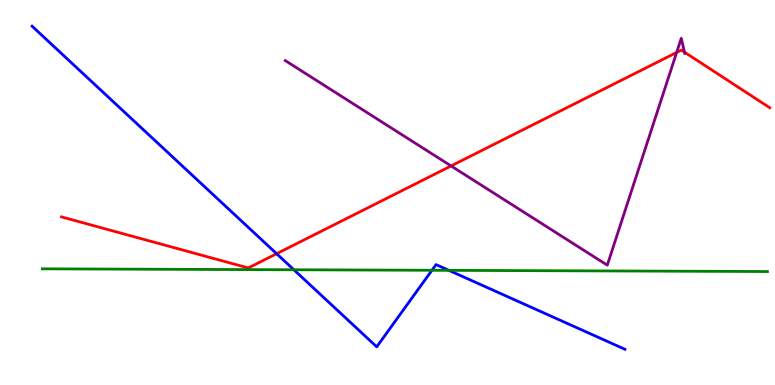[{'lines': ['blue', 'red'], 'intersections': [{'x': 3.57, 'y': 3.41}]}, {'lines': ['green', 'red'], 'intersections': []}, {'lines': ['purple', 'red'], 'intersections': [{'x': 5.82, 'y': 5.69}, {'x': 8.73, 'y': 8.64}, {'x': 8.83, 'y': 8.65}]}, {'lines': ['blue', 'green'], 'intersections': [{'x': 3.79, 'y': 2.99}, {'x': 5.57, 'y': 2.98}, {'x': 5.79, 'y': 2.98}]}, {'lines': ['blue', 'purple'], 'intersections': []}, {'lines': ['green', 'purple'], 'intersections': []}]